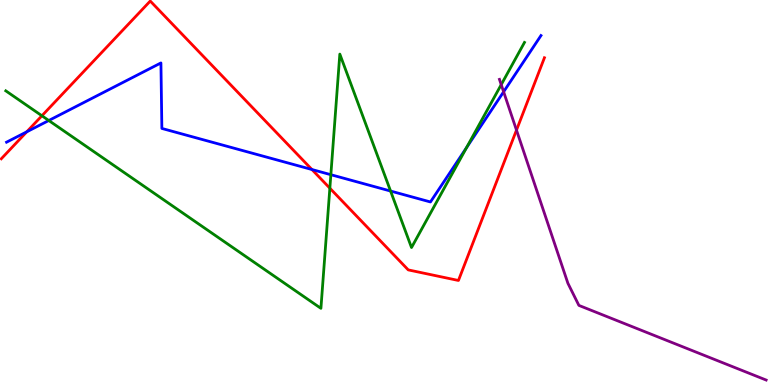[{'lines': ['blue', 'red'], 'intersections': [{'x': 0.345, 'y': 6.58}, {'x': 4.02, 'y': 5.6}]}, {'lines': ['green', 'red'], 'intersections': [{'x': 0.541, 'y': 6.99}, {'x': 4.26, 'y': 5.11}]}, {'lines': ['purple', 'red'], 'intersections': [{'x': 6.66, 'y': 6.62}]}, {'lines': ['blue', 'green'], 'intersections': [{'x': 0.629, 'y': 6.87}, {'x': 4.27, 'y': 5.46}, {'x': 5.04, 'y': 5.04}, {'x': 6.02, 'y': 6.17}]}, {'lines': ['blue', 'purple'], 'intersections': [{'x': 6.5, 'y': 7.62}]}, {'lines': ['green', 'purple'], 'intersections': [{'x': 6.47, 'y': 7.8}]}]